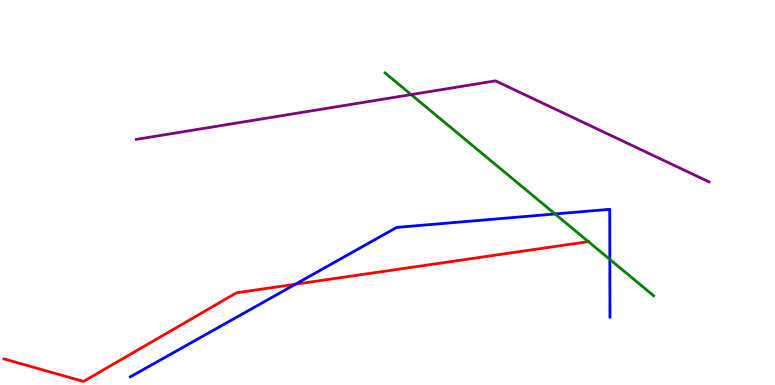[{'lines': ['blue', 'red'], 'intersections': [{'x': 3.81, 'y': 2.62}]}, {'lines': ['green', 'red'], 'intersections': [{'x': 7.59, 'y': 3.72}]}, {'lines': ['purple', 'red'], 'intersections': []}, {'lines': ['blue', 'green'], 'intersections': [{'x': 7.16, 'y': 4.44}, {'x': 7.87, 'y': 3.26}]}, {'lines': ['blue', 'purple'], 'intersections': []}, {'lines': ['green', 'purple'], 'intersections': [{'x': 5.31, 'y': 7.54}]}]